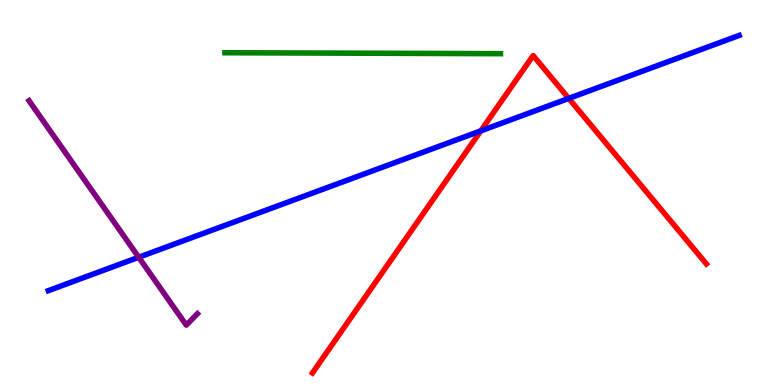[{'lines': ['blue', 'red'], 'intersections': [{'x': 6.2, 'y': 6.6}, {'x': 7.34, 'y': 7.44}]}, {'lines': ['green', 'red'], 'intersections': []}, {'lines': ['purple', 'red'], 'intersections': []}, {'lines': ['blue', 'green'], 'intersections': []}, {'lines': ['blue', 'purple'], 'intersections': [{'x': 1.79, 'y': 3.32}]}, {'lines': ['green', 'purple'], 'intersections': []}]